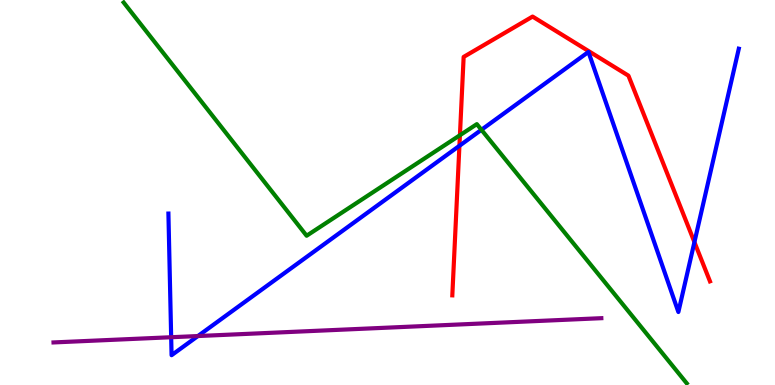[{'lines': ['blue', 'red'], 'intersections': [{'x': 5.93, 'y': 6.21}, {'x': 8.96, 'y': 3.71}]}, {'lines': ['green', 'red'], 'intersections': [{'x': 5.93, 'y': 6.49}]}, {'lines': ['purple', 'red'], 'intersections': []}, {'lines': ['blue', 'green'], 'intersections': [{'x': 6.21, 'y': 6.63}]}, {'lines': ['blue', 'purple'], 'intersections': [{'x': 2.21, 'y': 1.24}, {'x': 2.55, 'y': 1.27}]}, {'lines': ['green', 'purple'], 'intersections': []}]